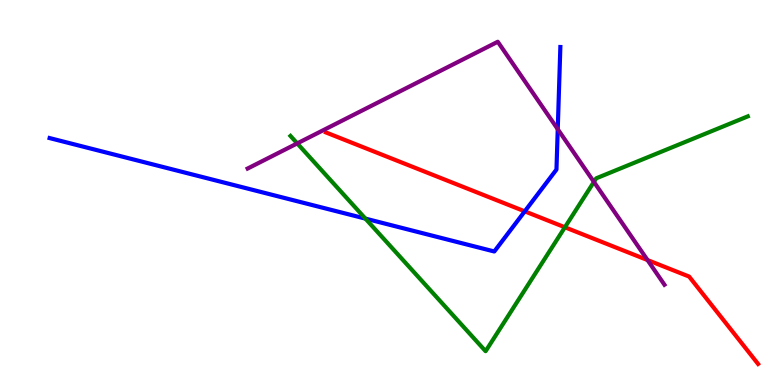[{'lines': ['blue', 'red'], 'intersections': [{'x': 6.77, 'y': 4.51}]}, {'lines': ['green', 'red'], 'intersections': [{'x': 7.29, 'y': 4.1}]}, {'lines': ['purple', 'red'], 'intersections': [{'x': 8.36, 'y': 3.25}]}, {'lines': ['blue', 'green'], 'intersections': [{'x': 4.72, 'y': 4.32}]}, {'lines': ['blue', 'purple'], 'intersections': [{'x': 7.2, 'y': 6.64}]}, {'lines': ['green', 'purple'], 'intersections': [{'x': 3.84, 'y': 6.28}, {'x': 7.66, 'y': 5.27}]}]